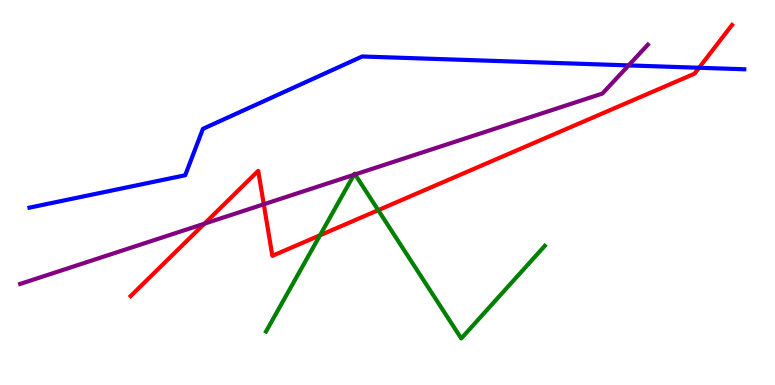[{'lines': ['blue', 'red'], 'intersections': [{'x': 9.02, 'y': 8.24}]}, {'lines': ['green', 'red'], 'intersections': [{'x': 4.13, 'y': 3.89}, {'x': 4.88, 'y': 4.54}]}, {'lines': ['purple', 'red'], 'intersections': [{'x': 2.64, 'y': 4.19}, {'x': 3.4, 'y': 4.69}]}, {'lines': ['blue', 'green'], 'intersections': []}, {'lines': ['blue', 'purple'], 'intersections': [{'x': 8.11, 'y': 8.3}]}, {'lines': ['green', 'purple'], 'intersections': [{'x': 4.57, 'y': 5.46}, {'x': 4.58, 'y': 5.47}]}]